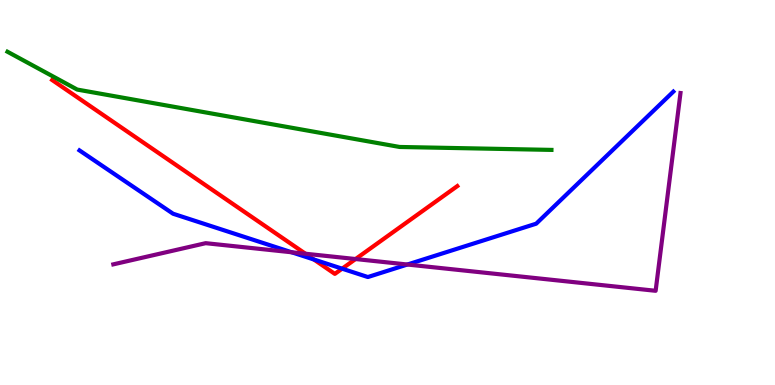[{'lines': ['blue', 'red'], 'intersections': [{'x': 4.05, 'y': 3.26}, {'x': 4.41, 'y': 3.02}]}, {'lines': ['green', 'red'], 'intersections': []}, {'lines': ['purple', 'red'], 'intersections': [{'x': 3.94, 'y': 3.41}, {'x': 4.59, 'y': 3.27}]}, {'lines': ['blue', 'green'], 'intersections': []}, {'lines': ['blue', 'purple'], 'intersections': [{'x': 3.76, 'y': 3.45}, {'x': 5.26, 'y': 3.13}]}, {'lines': ['green', 'purple'], 'intersections': []}]